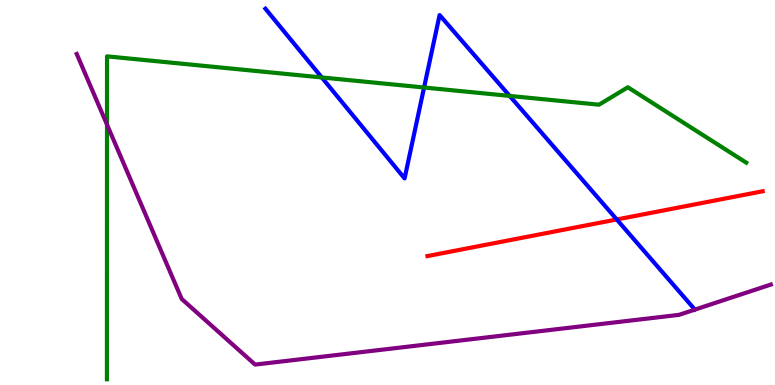[{'lines': ['blue', 'red'], 'intersections': [{'x': 7.96, 'y': 4.3}]}, {'lines': ['green', 'red'], 'intersections': []}, {'lines': ['purple', 'red'], 'intersections': []}, {'lines': ['blue', 'green'], 'intersections': [{'x': 4.15, 'y': 7.99}, {'x': 5.47, 'y': 7.73}, {'x': 6.58, 'y': 7.51}]}, {'lines': ['blue', 'purple'], 'intersections': []}, {'lines': ['green', 'purple'], 'intersections': [{'x': 1.38, 'y': 6.76}]}]